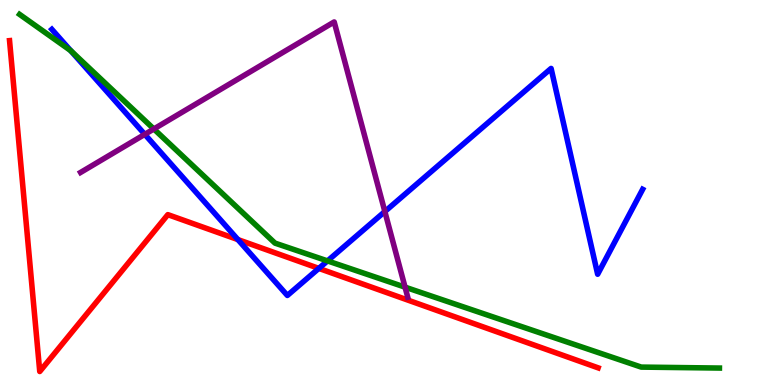[{'lines': ['blue', 'red'], 'intersections': [{'x': 3.07, 'y': 3.78}, {'x': 4.11, 'y': 3.03}]}, {'lines': ['green', 'red'], 'intersections': []}, {'lines': ['purple', 'red'], 'intersections': []}, {'lines': ['blue', 'green'], 'intersections': [{'x': 0.912, 'y': 8.69}, {'x': 4.23, 'y': 3.22}]}, {'lines': ['blue', 'purple'], 'intersections': [{'x': 1.87, 'y': 6.51}, {'x': 4.97, 'y': 4.51}]}, {'lines': ['green', 'purple'], 'intersections': [{'x': 1.99, 'y': 6.65}, {'x': 5.23, 'y': 2.54}]}]